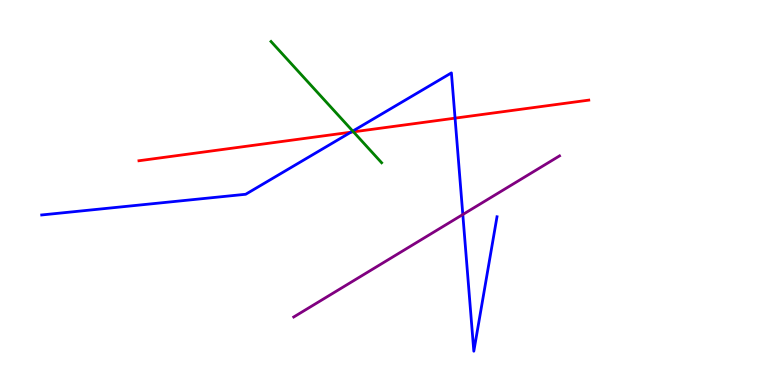[{'lines': ['blue', 'red'], 'intersections': [{'x': 4.53, 'y': 6.57}, {'x': 5.87, 'y': 6.93}]}, {'lines': ['green', 'red'], 'intersections': [{'x': 4.56, 'y': 6.58}]}, {'lines': ['purple', 'red'], 'intersections': []}, {'lines': ['blue', 'green'], 'intersections': [{'x': 4.55, 'y': 6.59}]}, {'lines': ['blue', 'purple'], 'intersections': [{'x': 5.97, 'y': 4.43}]}, {'lines': ['green', 'purple'], 'intersections': []}]